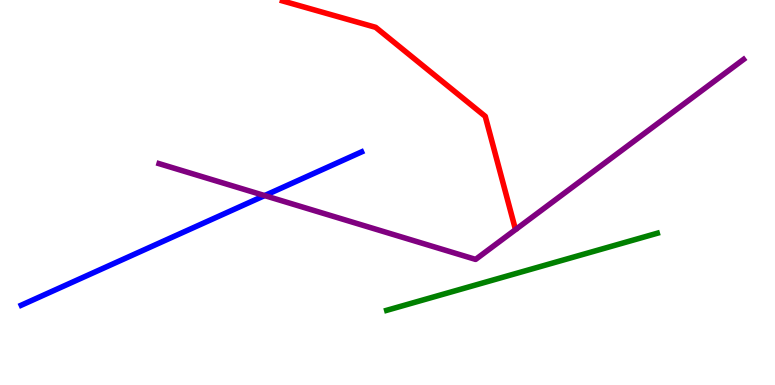[{'lines': ['blue', 'red'], 'intersections': []}, {'lines': ['green', 'red'], 'intersections': []}, {'lines': ['purple', 'red'], 'intersections': []}, {'lines': ['blue', 'green'], 'intersections': []}, {'lines': ['blue', 'purple'], 'intersections': [{'x': 3.41, 'y': 4.92}]}, {'lines': ['green', 'purple'], 'intersections': []}]